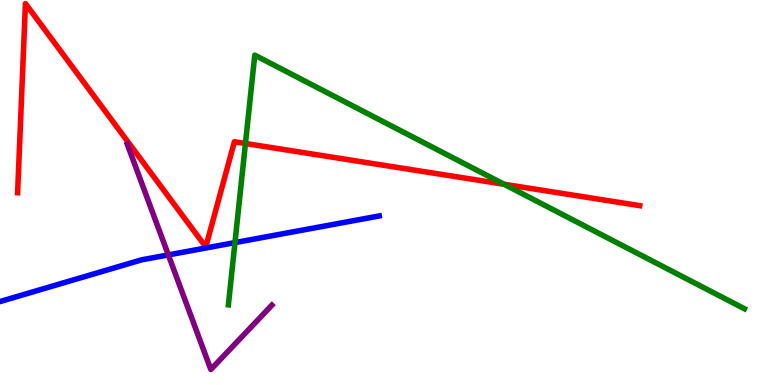[{'lines': ['blue', 'red'], 'intersections': []}, {'lines': ['green', 'red'], 'intersections': [{'x': 3.17, 'y': 6.27}, {'x': 6.5, 'y': 5.21}]}, {'lines': ['purple', 'red'], 'intersections': []}, {'lines': ['blue', 'green'], 'intersections': [{'x': 3.03, 'y': 3.7}]}, {'lines': ['blue', 'purple'], 'intersections': [{'x': 2.17, 'y': 3.38}]}, {'lines': ['green', 'purple'], 'intersections': []}]